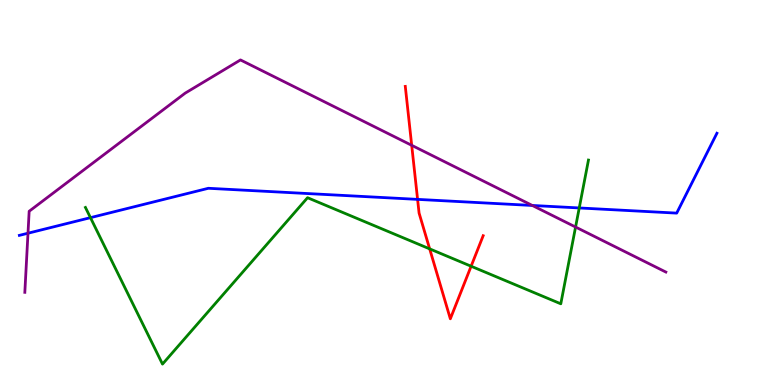[{'lines': ['blue', 'red'], 'intersections': [{'x': 5.39, 'y': 4.82}]}, {'lines': ['green', 'red'], 'intersections': [{'x': 5.54, 'y': 3.54}, {'x': 6.08, 'y': 3.08}]}, {'lines': ['purple', 'red'], 'intersections': [{'x': 5.31, 'y': 6.23}]}, {'lines': ['blue', 'green'], 'intersections': [{'x': 1.17, 'y': 4.35}, {'x': 7.47, 'y': 4.6}]}, {'lines': ['blue', 'purple'], 'intersections': [{'x': 0.361, 'y': 3.94}, {'x': 6.87, 'y': 4.66}]}, {'lines': ['green', 'purple'], 'intersections': [{'x': 7.43, 'y': 4.1}]}]